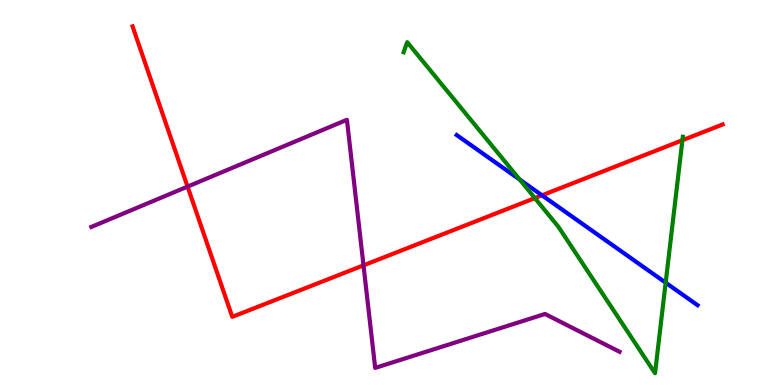[{'lines': ['blue', 'red'], 'intersections': [{'x': 6.99, 'y': 4.93}]}, {'lines': ['green', 'red'], 'intersections': [{'x': 6.9, 'y': 4.85}, {'x': 8.81, 'y': 6.36}]}, {'lines': ['purple', 'red'], 'intersections': [{'x': 2.42, 'y': 5.15}, {'x': 4.69, 'y': 3.11}]}, {'lines': ['blue', 'green'], 'intersections': [{'x': 6.71, 'y': 5.34}, {'x': 8.59, 'y': 2.66}]}, {'lines': ['blue', 'purple'], 'intersections': []}, {'lines': ['green', 'purple'], 'intersections': []}]